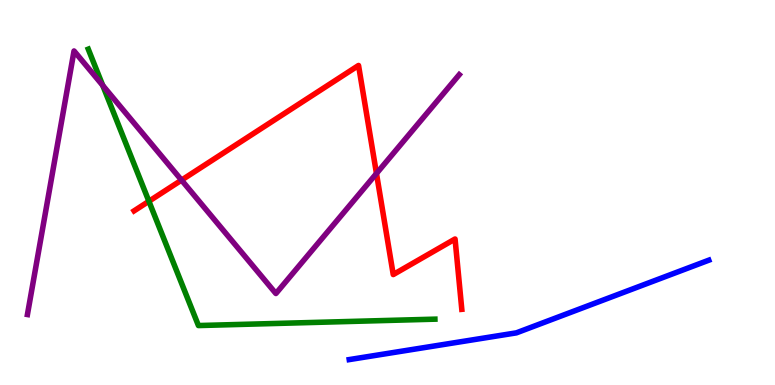[{'lines': ['blue', 'red'], 'intersections': []}, {'lines': ['green', 'red'], 'intersections': [{'x': 1.92, 'y': 4.77}]}, {'lines': ['purple', 'red'], 'intersections': [{'x': 2.34, 'y': 5.32}, {'x': 4.86, 'y': 5.49}]}, {'lines': ['blue', 'green'], 'intersections': []}, {'lines': ['blue', 'purple'], 'intersections': []}, {'lines': ['green', 'purple'], 'intersections': [{'x': 1.33, 'y': 7.78}]}]